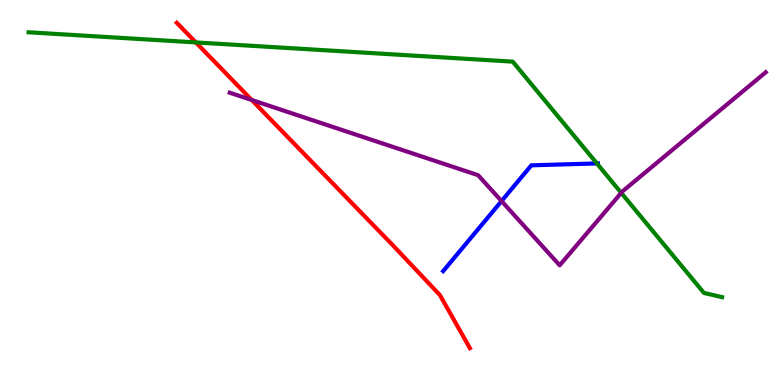[{'lines': ['blue', 'red'], 'intersections': []}, {'lines': ['green', 'red'], 'intersections': [{'x': 2.53, 'y': 8.9}]}, {'lines': ['purple', 'red'], 'intersections': [{'x': 3.25, 'y': 7.4}]}, {'lines': ['blue', 'green'], 'intersections': [{'x': 7.7, 'y': 5.75}]}, {'lines': ['blue', 'purple'], 'intersections': [{'x': 6.47, 'y': 4.78}]}, {'lines': ['green', 'purple'], 'intersections': [{'x': 8.02, 'y': 4.99}]}]